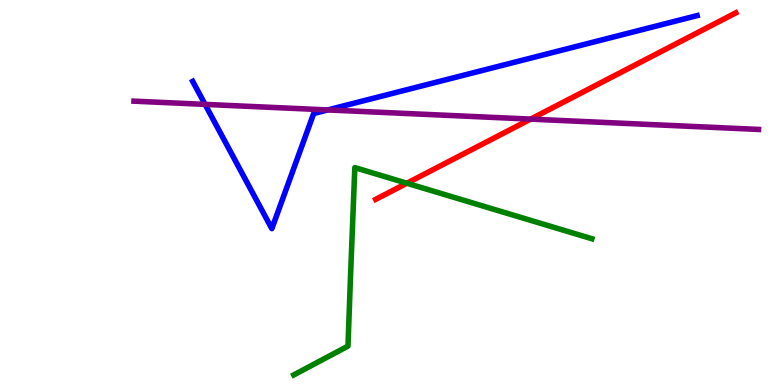[{'lines': ['blue', 'red'], 'intersections': []}, {'lines': ['green', 'red'], 'intersections': [{'x': 5.25, 'y': 5.24}]}, {'lines': ['purple', 'red'], 'intersections': [{'x': 6.85, 'y': 6.91}]}, {'lines': ['blue', 'green'], 'intersections': []}, {'lines': ['blue', 'purple'], 'intersections': [{'x': 2.65, 'y': 7.29}, {'x': 4.23, 'y': 7.14}]}, {'lines': ['green', 'purple'], 'intersections': []}]